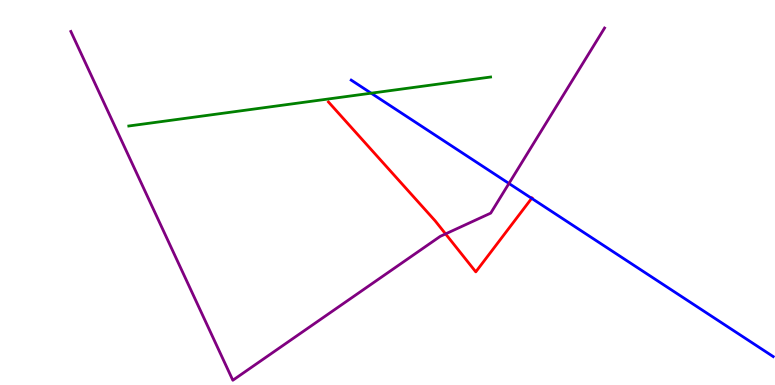[{'lines': ['blue', 'red'], 'intersections': [{'x': 6.86, 'y': 4.85}]}, {'lines': ['green', 'red'], 'intersections': []}, {'lines': ['purple', 'red'], 'intersections': [{'x': 5.75, 'y': 3.92}]}, {'lines': ['blue', 'green'], 'intersections': [{'x': 4.79, 'y': 7.58}]}, {'lines': ['blue', 'purple'], 'intersections': [{'x': 6.57, 'y': 5.23}]}, {'lines': ['green', 'purple'], 'intersections': []}]